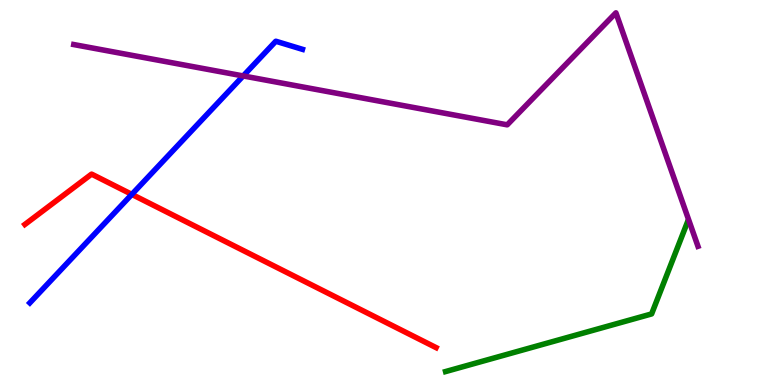[{'lines': ['blue', 'red'], 'intersections': [{'x': 1.7, 'y': 4.95}]}, {'lines': ['green', 'red'], 'intersections': []}, {'lines': ['purple', 'red'], 'intersections': []}, {'lines': ['blue', 'green'], 'intersections': []}, {'lines': ['blue', 'purple'], 'intersections': [{'x': 3.14, 'y': 8.03}]}, {'lines': ['green', 'purple'], 'intersections': []}]